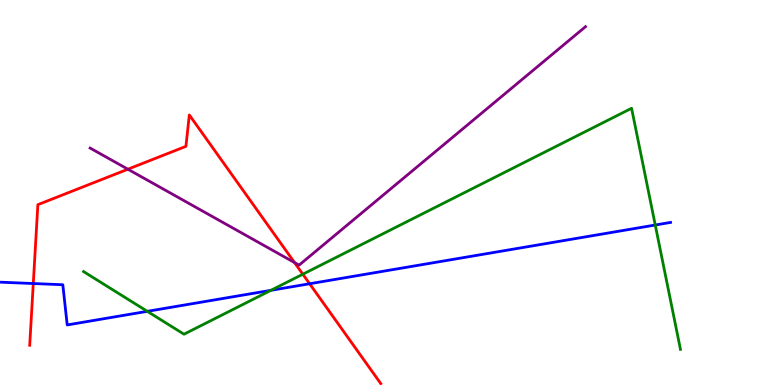[{'lines': ['blue', 'red'], 'intersections': [{'x': 0.429, 'y': 2.64}, {'x': 4.0, 'y': 2.63}]}, {'lines': ['green', 'red'], 'intersections': [{'x': 3.91, 'y': 2.88}]}, {'lines': ['purple', 'red'], 'intersections': [{'x': 1.65, 'y': 5.6}, {'x': 3.8, 'y': 3.18}]}, {'lines': ['blue', 'green'], 'intersections': [{'x': 1.9, 'y': 1.91}, {'x': 3.5, 'y': 2.46}, {'x': 8.45, 'y': 4.16}]}, {'lines': ['blue', 'purple'], 'intersections': []}, {'lines': ['green', 'purple'], 'intersections': []}]